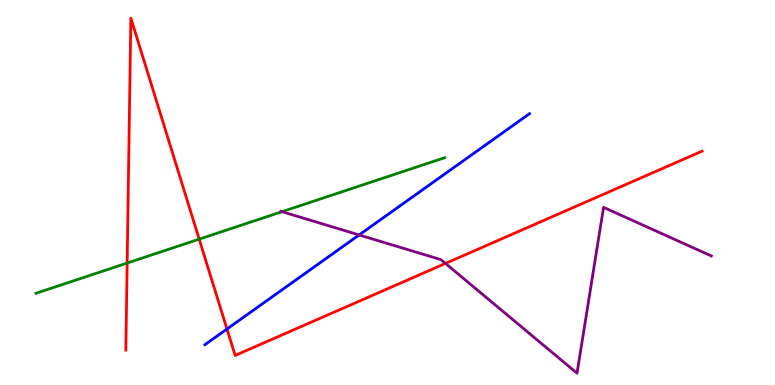[{'lines': ['blue', 'red'], 'intersections': [{'x': 2.93, 'y': 1.45}]}, {'lines': ['green', 'red'], 'intersections': [{'x': 1.64, 'y': 3.17}, {'x': 2.57, 'y': 3.79}]}, {'lines': ['purple', 'red'], 'intersections': [{'x': 5.75, 'y': 3.16}]}, {'lines': ['blue', 'green'], 'intersections': []}, {'lines': ['blue', 'purple'], 'intersections': [{'x': 4.63, 'y': 3.9}]}, {'lines': ['green', 'purple'], 'intersections': [{'x': 3.64, 'y': 4.5}]}]